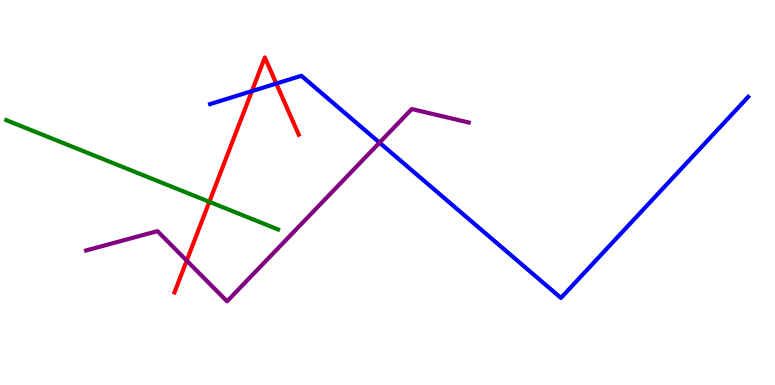[{'lines': ['blue', 'red'], 'intersections': [{'x': 3.25, 'y': 7.63}, {'x': 3.57, 'y': 7.83}]}, {'lines': ['green', 'red'], 'intersections': [{'x': 2.7, 'y': 4.76}]}, {'lines': ['purple', 'red'], 'intersections': [{'x': 2.41, 'y': 3.23}]}, {'lines': ['blue', 'green'], 'intersections': []}, {'lines': ['blue', 'purple'], 'intersections': [{'x': 4.9, 'y': 6.29}]}, {'lines': ['green', 'purple'], 'intersections': []}]